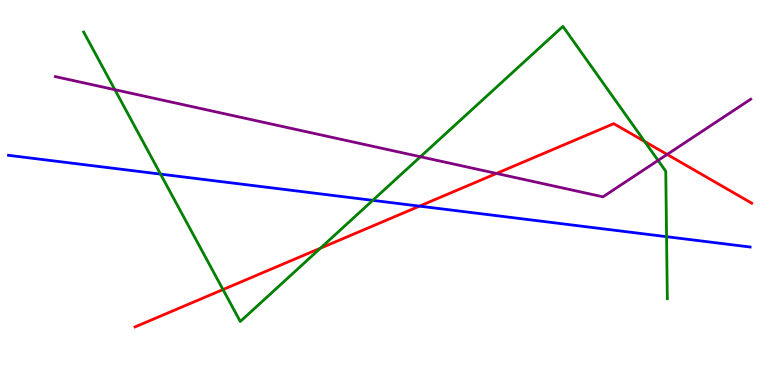[{'lines': ['blue', 'red'], 'intersections': [{'x': 5.41, 'y': 4.65}]}, {'lines': ['green', 'red'], 'intersections': [{'x': 2.88, 'y': 2.48}, {'x': 4.13, 'y': 3.55}, {'x': 8.32, 'y': 6.33}]}, {'lines': ['purple', 'red'], 'intersections': [{'x': 6.41, 'y': 5.49}, {'x': 8.61, 'y': 5.99}]}, {'lines': ['blue', 'green'], 'intersections': [{'x': 2.07, 'y': 5.48}, {'x': 4.81, 'y': 4.8}, {'x': 8.6, 'y': 3.85}]}, {'lines': ['blue', 'purple'], 'intersections': []}, {'lines': ['green', 'purple'], 'intersections': [{'x': 1.48, 'y': 7.67}, {'x': 5.42, 'y': 5.93}, {'x': 8.49, 'y': 5.83}]}]